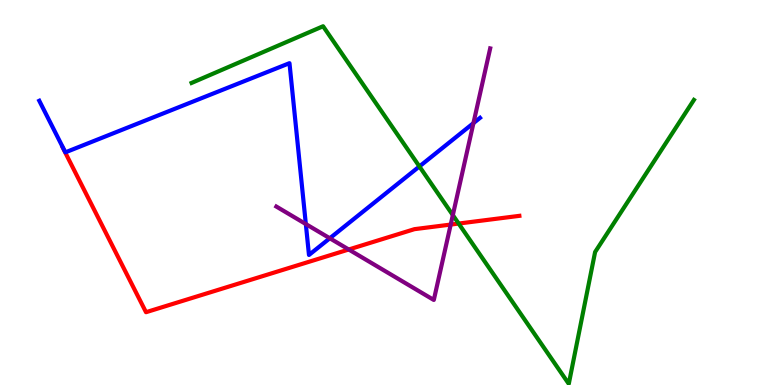[{'lines': ['blue', 'red'], 'intersections': []}, {'lines': ['green', 'red'], 'intersections': [{'x': 5.92, 'y': 4.19}]}, {'lines': ['purple', 'red'], 'intersections': [{'x': 4.5, 'y': 3.52}, {'x': 5.82, 'y': 4.17}]}, {'lines': ['blue', 'green'], 'intersections': [{'x': 5.41, 'y': 5.68}]}, {'lines': ['blue', 'purple'], 'intersections': [{'x': 3.95, 'y': 4.18}, {'x': 4.26, 'y': 3.81}, {'x': 6.11, 'y': 6.8}]}, {'lines': ['green', 'purple'], 'intersections': [{'x': 5.84, 'y': 4.41}]}]